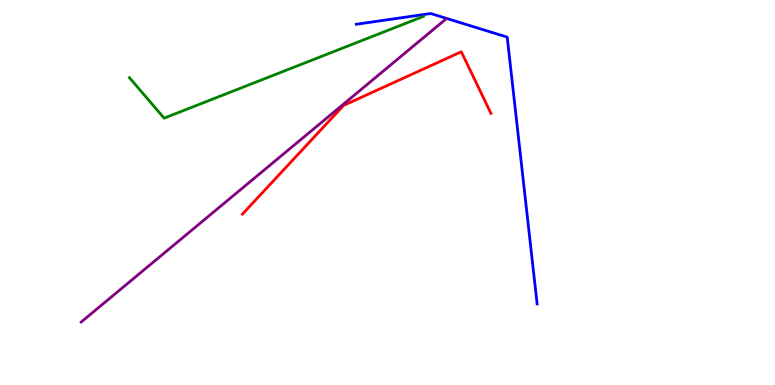[{'lines': ['blue', 'red'], 'intersections': []}, {'lines': ['green', 'red'], 'intersections': []}, {'lines': ['purple', 'red'], 'intersections': []}, {'lines': ['blue', 'green'], 'intersections': []}, {'lines': ['blue', 'purple'], 'intersections': []}, {'lines': ['green', 'purple'], 'intersections': []}]